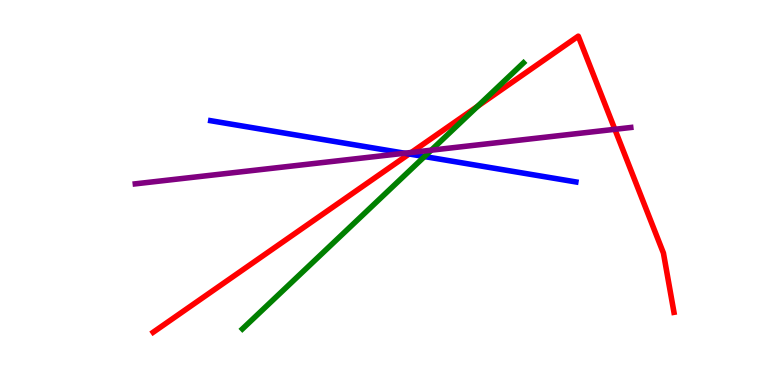[{'lines': ['blue', 'red'], 'intersections': [{'x': 5.28, 'y': 6.0}]}, {'lines': ['green', 'red'], 'intersections': [{'x': 6.16, 'y': 7.24}]}, {'lines': ['purple', 'red'], 'intersections': [{'x': 5.31, 'y': 6.04}, {'x': 7.93, 'y': 6.64}]}, {'lines': ['blue', 'green'], 'intersections': [{'x': 5.48, 'y': 5.93}]}, {'lines': ['blue', 'purple'], 'intersections': [{'x': 5.22, 'y': 6.02}]}, {'lines': ['green', 'purple'], 'intersections': [{'x': 5.56, 'y': 6.1}]}]